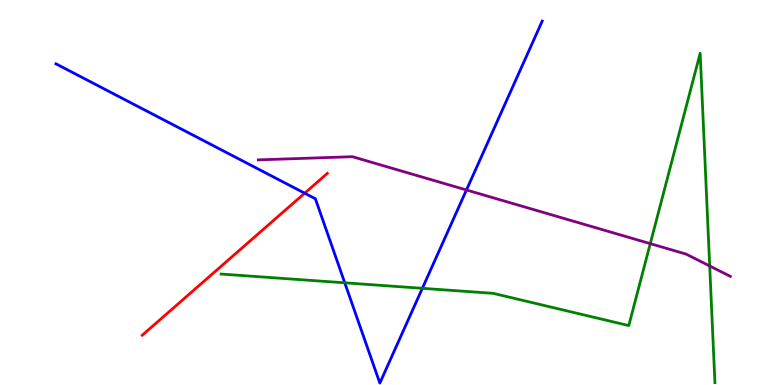[{'lines': ['blue', 'red'], 'intersections': [{'x': 3.93, 'y': 4.98}]}, {'lines': ['green', 'red'], 'intersections': []}, {'lines': ['purple', 'red'], 'intersections': []}, {'lines': ['blue', 'green'], 'intersections': [{'x': 4.45, 'y': 2.65}, {'x': 5.45, 'y': 2.51}]}, {'lines': ['blue', 'purple'], 'intersections': [{'x': 6.02, 'y': 5.07}]}, {'lines': ['green', 'purple'], 'intersections': [{'x': 8.39, 'y': 3.67}, {'x': 9.16, 'y': 3.09}]}]